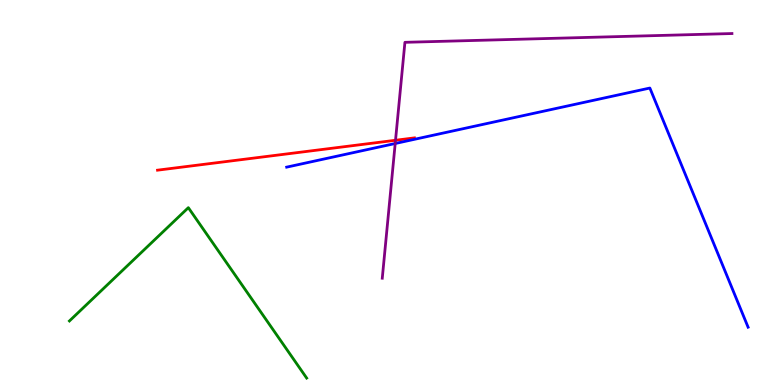[{'lines': ['blue', 'red'], 'intersections': []}, {'lines': ['green', 'red'], 'intersections': []}, {'lines': ['purple', 'red'], 'intersections': [{'x': 5.1, 'y': 6.36}]}, {'lines': ['blue', 'green'], 'intersections': []}, {'lines': ['blue', 'purple'], 'intersections': [{'x': 5.1, 'y': 6.27}]}, {'lines': ['green', 'purple'], 'intersections': []}]